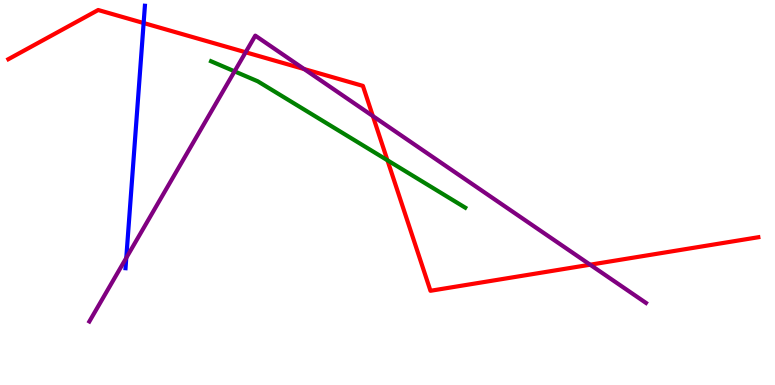[{'lines': ['blue', 'red'], 'intersections': [{'x': 1.85, 'y': 9.4}]}, {'lines': ['green', 'red'], 'intersections': [{'x': 5.0, 'y': 5.84}]}, {'lines': ['purple', 'red'], 'intersections': [{'x': 3.17, 'y': 8.64}, {'x': 3.92, 'y': 8.21}, {'x': 4.81, 'y': 6.99}, {'x': 7.61, 'y': 3.12}]}, {'lines': ['blue', 'green'], 'intersections': []}, {'lines': ['blue', 'purple'], 'intersections': [{'x': 1.63, 'y': 3.3}]}, {'lines': ['green', 'purple'], 'intersections': [{'x': 3.03, 'y': 8.15}]}]